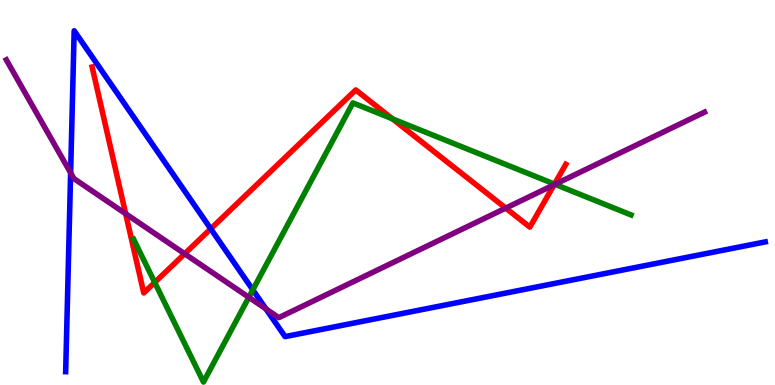[{'lines': ['blue', 'red'], 'intersections': [{'x': 2.72, 'y': 4.06}]}, {'lines': ['green', 'red'], 'intersections': [{'x': 2.0, 'y': 2.66}, {'x': 5.06, 'y': 6.91}, {'x': 7.15, 'y': 5.22}]}, {'lines': ['purple', 'red'], 'intersections': [{'x': 1.62, 'y': 4.45}, {'x': 2.38, 'y': 3.41}, {'x': 6.53, 'y': 4.59}, {'x': 7.15, 'y': 5.2}]}, {'lines': ['blue', 'green'], 'intersections': [{'x': 3.26, 'y': 2.47}]}, {'lines': ['blue', 'purple'], 'intersections': [{'x': 0.911, 'y': 5.51}, {'x': 3.43, 'y': 1.98}]}, {'lines': ['green', 'purple'], 'intersections': [{'x': 3.21, 'y': 2.28}, {'x': 7.16, 'y': 5.21}]}]